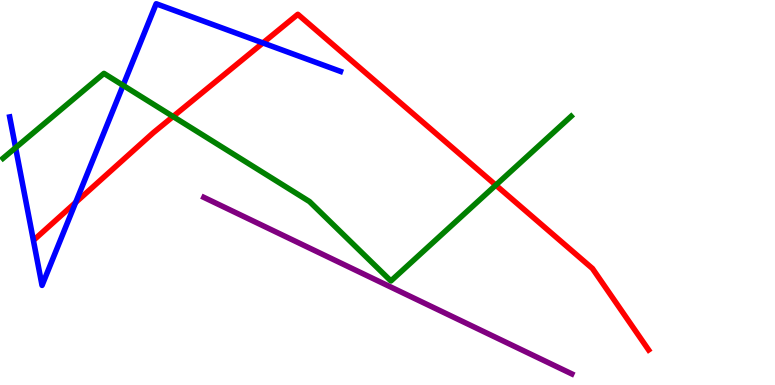[{'lines': ['blue', 'red'], 'intersections': [{'x': 0.976, 'y': 4.74}, {'x': 3.39, 'y': 8.88}]}, {'lines': ['green', 'red'], 'intersections': [{'x': 2.23, 'y': 6.97}, {'x': 6.4, 'y': 5.19}]}, {'lines': ['purple', 'red'], 'intersections': []}, {'lines': ['blue', 'green'], 'intersections': [{'x': 0.201, 'y': 6.16}, {'x': 1.59, 'y': 7.78}]}, {'lines': ['blue', 'purple'], 'intersections': []}, {'lines': ['green', 'purple'], 'intersections': []}]